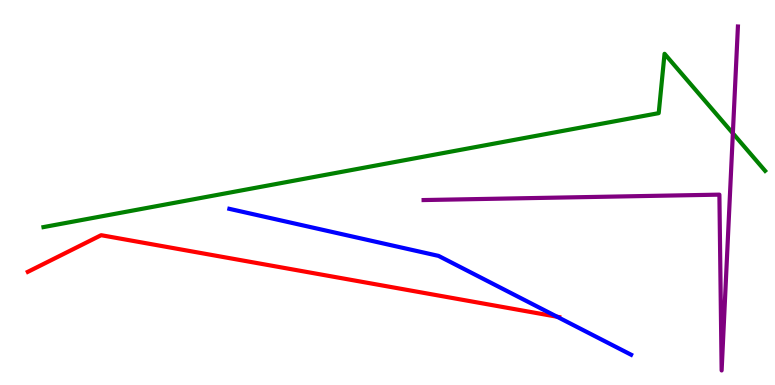[{'lines': ['blue', 'red'], 'intersections': [{'x': 7.19, 'y': 1.77}]}, {'lines': ['green', 'red'], 'intersections': []}, {'lines': ['purple', 'red'], 'intersections': []}, {'lines': ['blue', 'green'], 'intersections': []}, {'lines': ['blue', 'purple'], 'intersections': []}, {'lines': ['green', 'purple'], 'intersections': [{'x': 9.46, 'y': 6.54}]}]